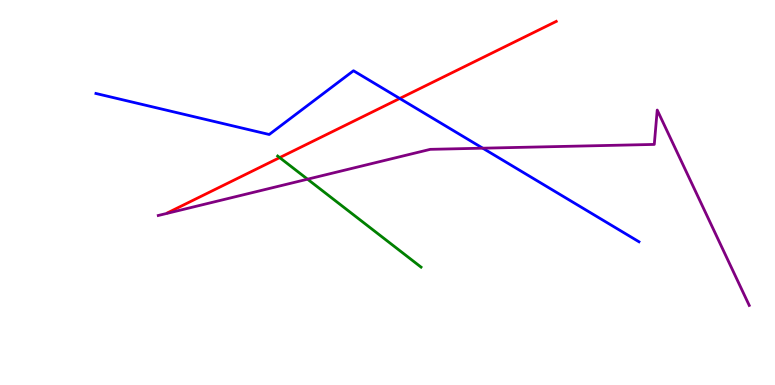[{'lines': ['blue', 'red'], 'intersections': [{'x': 5.16, 'y': 7.44}]}, {'lines': ['green', 'red'], 'intersections': [{'x': 3.61, 'y': 5.91}]}, {'lines': ['purple', 'red'], 'intersections': []}, {'lines': ['blue', 'green'], 'intersections': []}, {'lines': ['blue', 'purple'], 'intersections': [{'x': 6.23, 'y': 6.15}]}, {'lines': ['green', 'purple'], 'intersections': [{'x': 3.97, 'y': 5.35}]}]